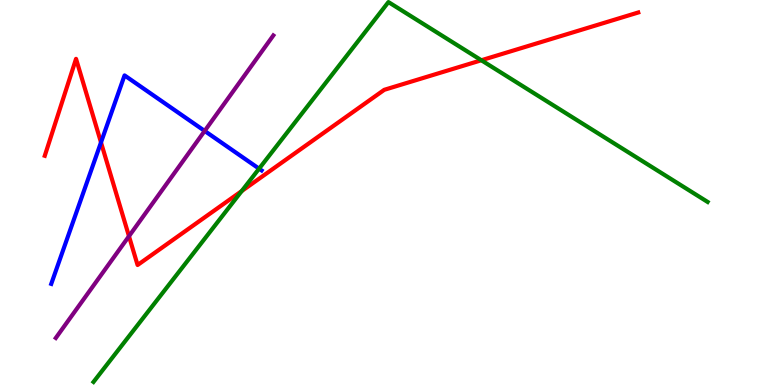[{'lines': ['blue', 'red'], 'intersections': [{'x': 1.3, 'y': 6.3}]}, {'lines': ['green', 'red'], 'intersections': [{'x': 3.12, 'y': 5.04}, {'x': 6.21, 'y': 8.43}]}, {'lines': ['purple', 'red'], 'intersections': [{'x': 1.66, 'y': 3.86}]}, {'lines': ['blue', 'green'], 'intersections': [{'x': 3.34, 'y': 5.62}]}, {'lines': ['blue', 'purple'], 'intersections': [{'x': 2.64, 'y': 6.6}]}, {'lines': ['green', 'purple'], 'intersections': []}]